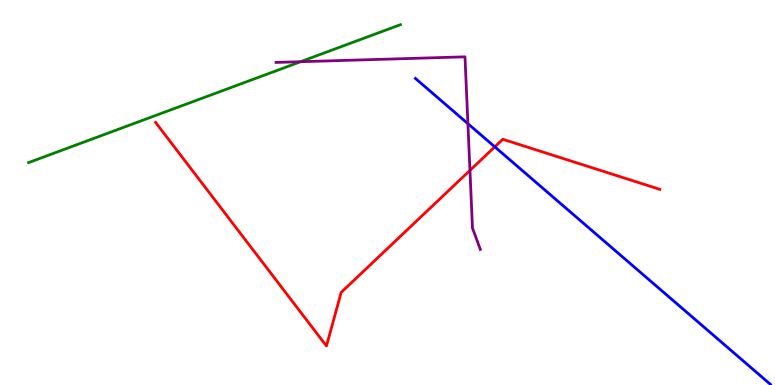[{'lines': ['blue', 'red'], 'intersections': [{'x': 6.38, 'y': 6.19}]}, {'lines': ['green', 'red'], 'intersections': []}, {'lines': ['purple', 'red'], 'intersections': [{'x': 6.06, 'y': 5.57}]}, {'lines': ['blue', 'green'], 'intersections': []}, {'lines': ['blue', 'purple'], 'intersections': [{'x': 6.04, 'y': 6.79}]}, {'lines': ['green', 'purple'], 'intersections': [{'x': 3.88, 'y': 8.4}]}]